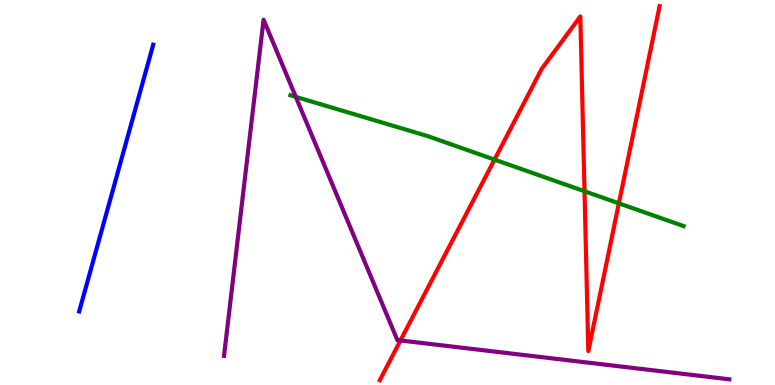[{'lines': ['blue', 'red'], 'intersections': []}, {'lines': ['green', 'red'], 'intersections': [{'x': 6.38, 'y': 5.85}, {'x': 7.54, 'y': 5.03}, {'x': 7.99, 'y': 4.72}]}, {'lines': ['purple', 'red'], 'intersections': [{'x': 5.17, 'y': 1.16}]}, {'lines': ['blue', 'green'], 'intersections': []}, {'lines': ['blue', 'purple'], 'intersections': []}, {'lines': ['green', 'purple'], 'intersections': [{'x': 3.82, 'y': 7.48}]}]